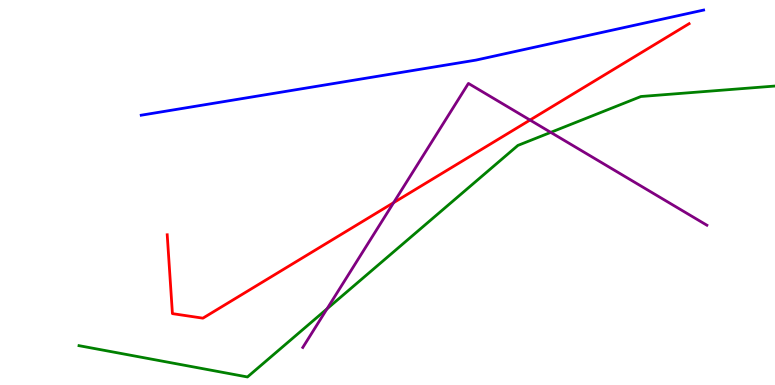[{'lines': ['blue', 'red'], 'intersections': []}, {'lines': ['green', 'red'], 'intersections': []}, {'lines': ['purple', 'red'], 'intersections': [{'x': 5.08, 'y': 4.74}, {'x': 6.84, 'y': 6.88}]}, {'lines': ['blue', 'green'], 'intersections': []}, {'lines': ['blue', 'purple'], 'intersections': []}, {'lines': ['green', 'purple'], 'intersections': [{'x': 4.22, 'y': 1.98}, {'x': 7.11, 'y': 6.56}]}]